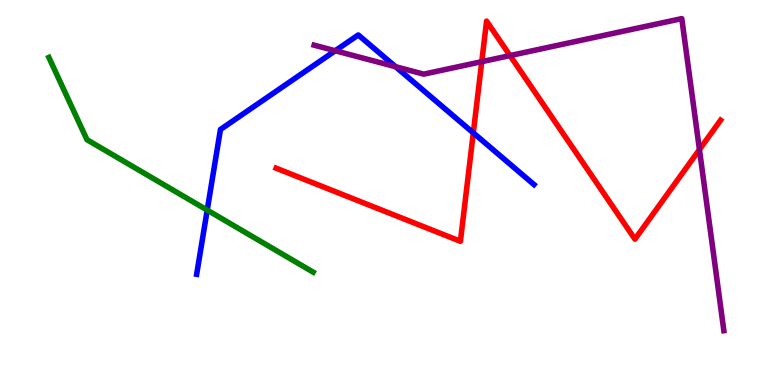[{'lines': ['blue', 'red'], 'intersections': [{'x': 6.11, 'y': 6.55}]}, {'lines': ['green', 'red'], 'intersections': []}, {'lines': ['purple', 'red'], 'intersections': [{'x': 6.22, 'y': 8.4}, {'x': 6.58, 'y': 8.56}, {'x': 9.03, 'y': 6.12}]}, {'lines': ['blue', 'green'], 'intersections': [{'x': 2.67, 'y': 4.54}]}, {'lines': ['blue', 'purple'], 'intersections': [{'x': 4.33, 'y': 8.68}, {'x': 5.1, 'y': 8.27}]}, {'lines': ['green', 'purple'], 'intersections': []}]